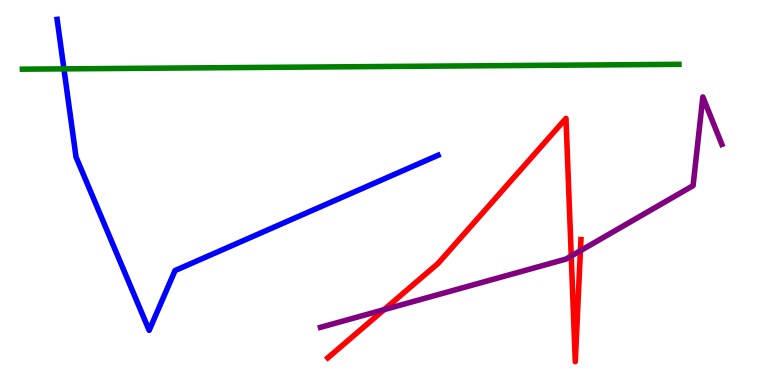[{'lines': ['blue', 'red'], 'intersections': []}, {'lines': ['green', 'red'], 'intersections': []}, {'lines': ['purple', 'red'], 'intersections': [{'x': 4.96, 'y': 1.96}, {'x': 7.37, 'y': 3.35}, {'x': 7.49, 'y': 3.49}]}, {'lines': ['blue', 'green'], 'intersections': [{'x': 0.825, 'y': 8.21}]}, {'lines': ['blue', 'purple'], 'intersections': []}, {'lines': ['green', 'purple'], 'intersections': []}]